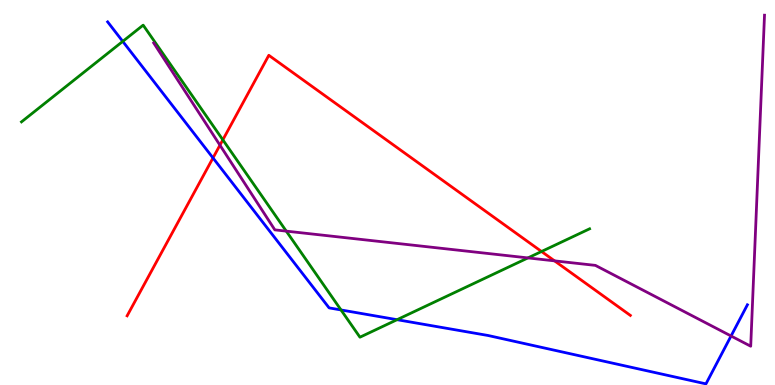[{'lines': ['blue', 'red'], 'intersections': [{'x': 2.75, 'y': 5.9}]}, {'lines': ['green', 'red'], 'intersections': [{'x': 2.88, 'y': 6.37}, {'x': 6.99, 'y': 3.47}]}, {'lines': ['purple', 'red'], 'intersections': [{'x': 2.84, 'y': 6.23}, {'x': 7.16, 'y': 3.22}]}, {'lines': ['blue', 'green'], 'intersections': [{'x': 1.58, 'y': 8.93}, {'x': 4.4, 'y': 1.95}, {'x': 5.12, 'y': 1.7}]}, {'lines': ['blue', 'purple'], 'intersections': [{'x': 9.43, 'y': 1.27}]}, {'lines': ['green', 'purple'], 'intersections': [{'x': 3.69, 'y': 4.0}, {'x': 6.81, 'y': 3.3}]}]